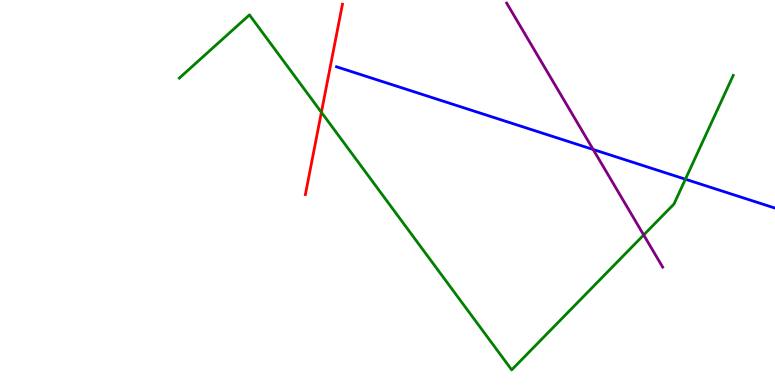[{'lines': ['blue', 'red'], 'intersections': []}, {'lines': ['green', 'red'], 'intersections': [{'x': 4.15, 'y': 7.08}]}, {'lines': ['purple', 'red'], 'intersections': []}, {'lines': ['blue', 'green'], 'intersections': [{'x': 8.84, 'y': 5.35}]}, {'lines': ['blue', 'purple'], 'intersections': [{'x': 7.65, 'y': 6.12}]}, {'lines': ['green', 'purple'], 'intersections': [{'x': 8.31, 'y': 3.9}]}]